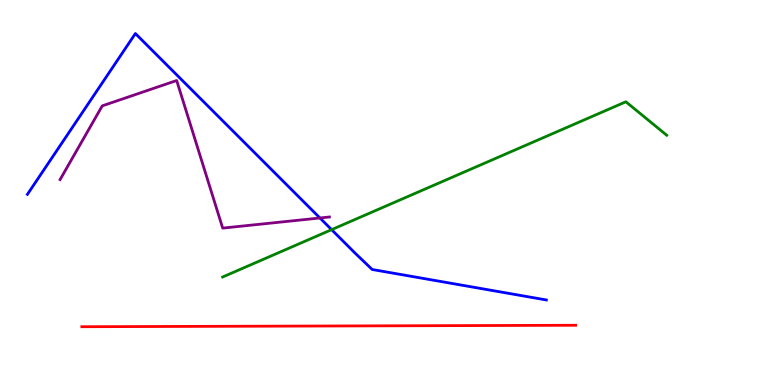[{'lines': ['blue', 'red'], 'intersections': []}, {'lines': ['green', 'red'], 'intersections': []}, {'lines': ['purple', 'red'], 'intersections': []}, {'lines': ['blue', 'green'], 'intersections': [{'x': 4.28, 'y': 4.03}]}, {'lines': ['blue', 'purple'], 'intersections': [{'x': 4.13, 'y': 4.34}]}, {'lines': ['green', 'purple'], 'intersections': []}]